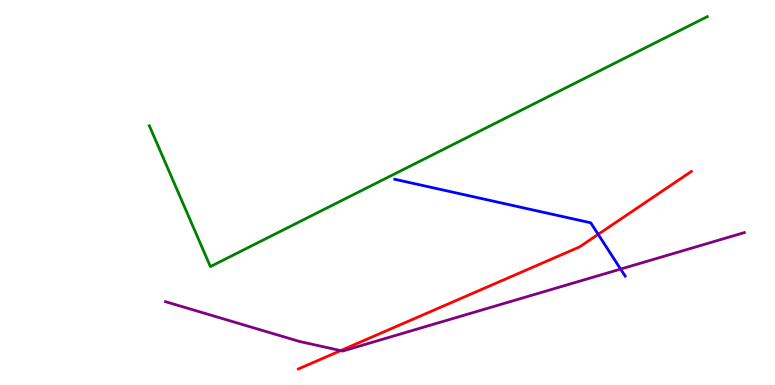[{'lines': ['blue', 'red'], 'intersections': [{'x': 7.72, 'y': 3.91}]}, {'lines': ['green', 'red'], 'intersections': []}, {'lines': ['purple', 'red'], 'intersections': [{'x': 4.4, 'y': 0.894}]}, {'lines': ['blue', 'green'], 'intersections': []}, {'lines': ['blue', 'purple'], 'intersections': [{'x': 8.01, 'y': 3.01}]}, {'lines': ['green', 'purple'], 'intersections': []}]